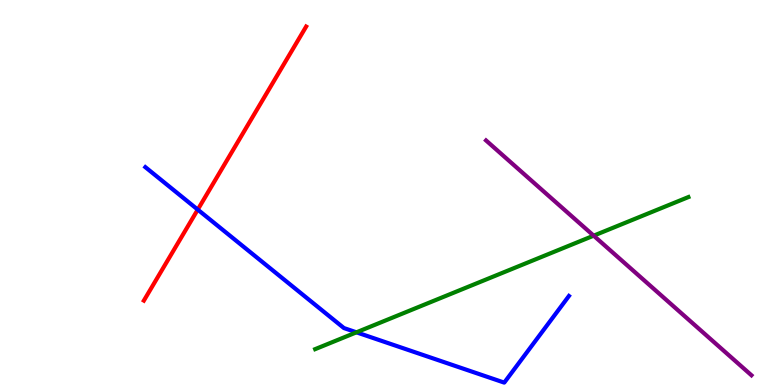[{'lines': ['blue', 'red'], 'intersections': [{'x': 2.55, 'y': 4.56}]}, {'lines': ['green', 'red'], 'intersections': []}, {'lines': ['purple', 'red'], 'intersections': []}, {'lines': ['blue', 'green'], 'intersections': [{'x': 4.6, 'y': 1.37}]}, {'lines': ['blue', 'purple'], 'intersections': []}, {'lines': ['green', 'purple'], 'intersections': [{'x': 7.66, 'y': 3.88}]}]